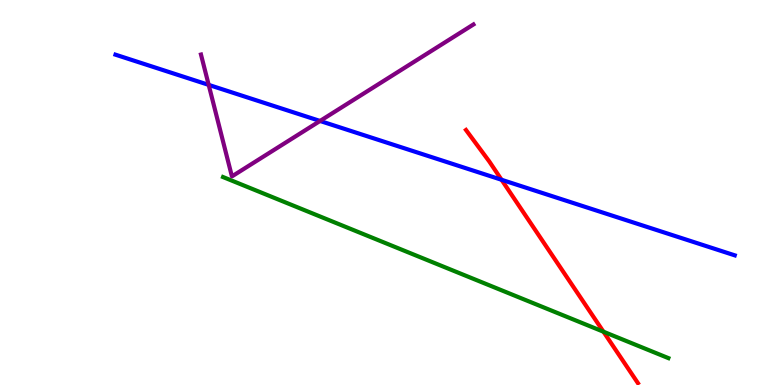[{'lines': ['blue', 'red'], 'intersections': [{'x': 6.47, 'y': 5.33}]}, {'lines': ['green', 'red'], 'intersections': [{'x': 7.79, 'y': 1.38}]}, {'lines': ['purple', 'red'], 'intersections': []}, {'lines': ['blue', 'green'], 'intersections': []}, {'lines': ['blue', 'purple'], 'intersections': [{'x': 2.69, 'y': 7.8}, {'x': 4.13, 'y': 6.86}]}, {'lines': ['green', 'purple'], 'intersections': []}]